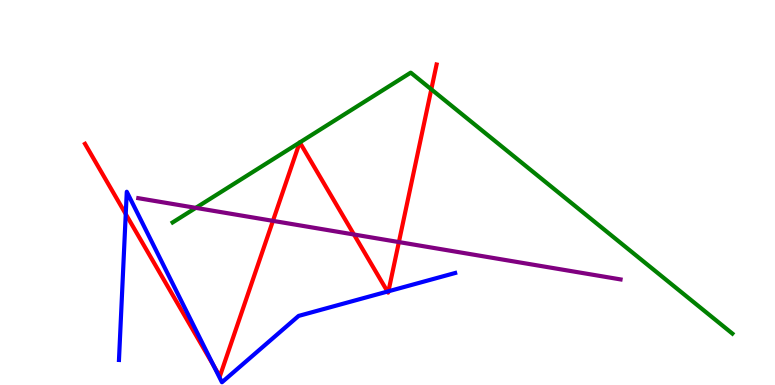[{'lines': ['blue', 'red'], 'intersections': [{'x': 1.62, 'y': 4.44}, {'x': 2.76, 'y': 0.506}, {'x': 5.0, 'y': 2.43}, {'x': 5.01, 'y': 2.43}]}, {'lines': ['green', 'red'], 'intersections': [{'x': 3.87, 'y': 6.3}, {'x': 3.87, 'y': 6.3}, {'x': 5.57, 'y': 7.68}]}, {'lines': ['purple', 'red'], 'intersections': [{'x': 3.52, 'y': 4.26}, {'x': 4.57, 'y': 3.91}, {'x': 5.15, 'y': 3.71}]}, {'lines': ['blue', 'green'], 'intersections': []}, {'lines': ['blue', 'purple'], 'intersections': []}, {'lines': ['green', 'purple'], 'intersections': [{'x': 2.53, 'y': 4.6}]}]